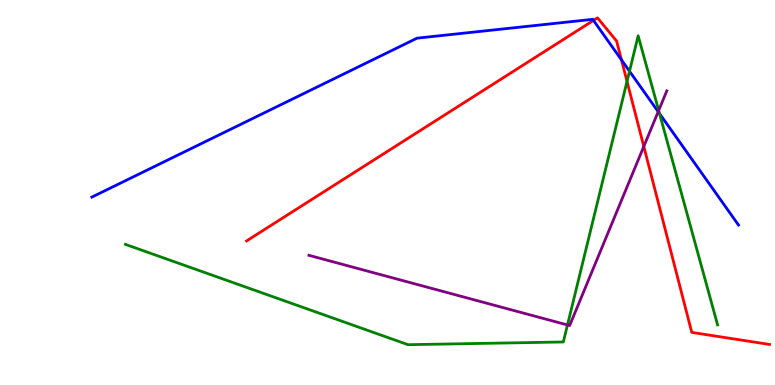[{'lines': ['blue', 'red'], 'intersections': [{'x': 7.66, 'y': 9.47}, {'x': 8.02, 'y': 8.44}]}, {'lines': ['green', 'red'], 'intersections': [{'x': 8.09, 'y': 7.89}]}, {'lines': ['purple', 'red'], 'intersections': [{'x': 8.31, 'y': 6.2}]}, {'lines': ['blue', 'green'], 'intersections': [{'x': 8.12, 'y': 8.15}, {'x': 8.51, 'y': 7.05}]}, {'lines': ['blue', 'purple'], 'intersections': [{'x': 8.49, 'y': 7.1}]}, {'lines': ['green', 'purple'], 'intersections': [{'x': 7.32, 'y': 1.56}, {'x': 8.5, 'y': 7.13}]}]